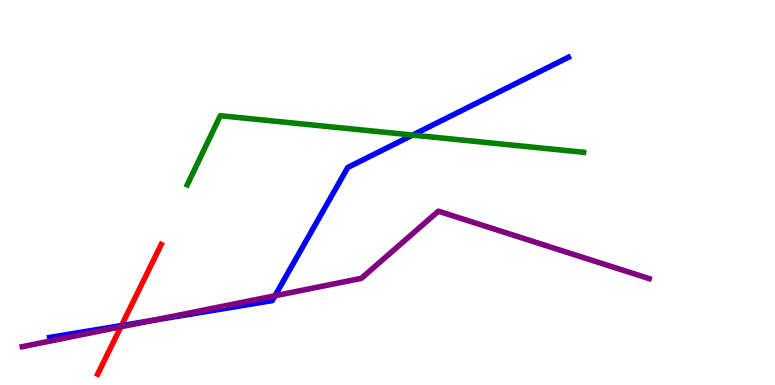[{'lines': ['blue', 'red'], 'intersections': [{'x': 1.57, 'y': 1.54}]}, {'lines': ['green', 'red'], 'intersections': []}, {'lines': ['purple', 'red'], 'intersections': [{'x': 1.56, 'y': 1.51}]}, {'lines': ['blue', 'green'], 'intersections': [{'x': 5.32, 'y': 6.49}]}, {'lines': ['blue', 'purple'], 'intersections': [{'x': 1.97, 'y': 1.68}, {'x': 3.55, 'y': 2.32}]}, {'lines': ['green', 'purple'], 'intersections': []}]